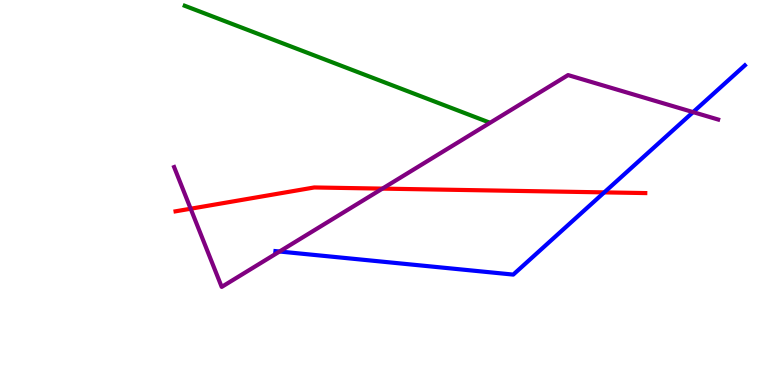[{'lines': ['blue', 'red'], 'intersections': [{'x': 7.8, 'y': 5.0}]}, {'lines': ['green', 'red'], 'intersections': []}, {'lines': ['purple', 'red'], 'intersections': [{'x': 2.46, 'y': 4.58}, {'x': 4.93, 'y': 5.1}]}, {'lines': ['blue', 'green'], 'intersections': []}, {'lines': ['blue', 'purple'], 'intersections': [{'x': 3.61, 'y': 3.47}, {'x': 8.94, 'y': 7.09}]}, {'lines': ['green', 'purple'], 'intersections': []}]